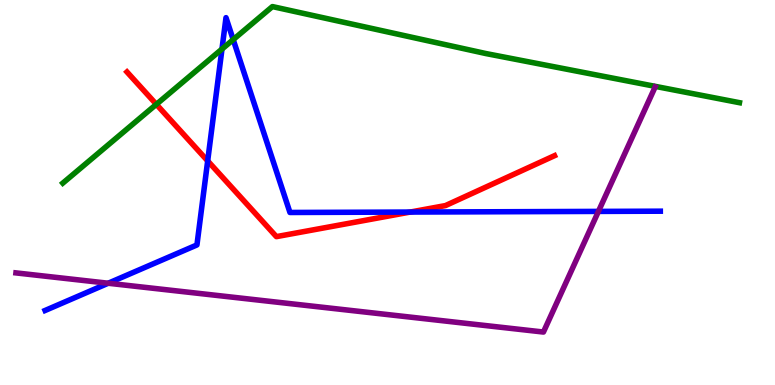[{'lines': ['blue', 'red'], 'intersections': [{'x': 2.68, 'y': 5.82}, {'x': 5.29, 'y': 4.49}]}, {'lines': ['green', 'red'], 'intersections': [{'x': 2.02, 'y': 7.29}]}, {'lines': ['purple', 'red'], 'intersections': []}, {'lines': ['blue', 'green'], 'intersections': [{'x': 2.86, 'y': 8.73}, {'x': 3.01, 'y': 8.97}]}, {'lines': ['blue', 'purple'], 'intersections': [{'x': 1.4, 'y': 2.64}, {'x': 7.72, 'y': 4.51}]}, {'lines': ['green', 'purple'], 'intersections': []}]